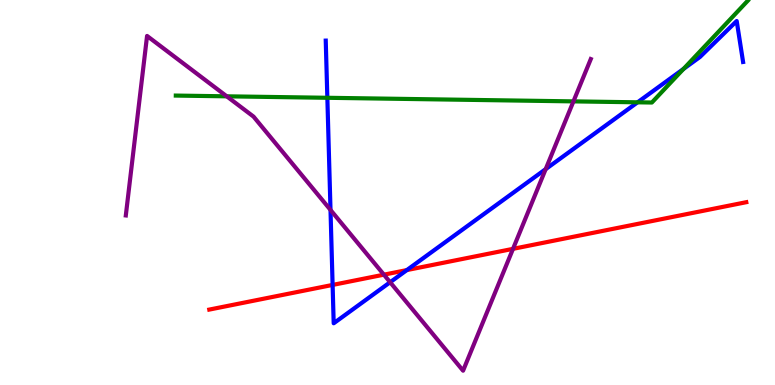[{'lines': ['blue', 'red'], 'intersections': [{'x': 4.29, 'y': 2.6}, {'x': 5.25, 'y': 2.98}]}, {'lines': ['green', 'red'], 'intersections': []}, {'lines': ['purple', 'red'], 'intersections': [{'x': 4.95, 'y': 2.87}, {'x': 6.62, 'y': 3.54}]}, {'lines': ['blue', 'green'], 'intersections': [{'x': 4.22, 'y': 7.46}, {'x': 8.23, 'y': 7.34}, {'x': 8.82, 'y': 8.21}]}, {'lines': ['blue', 'purple'], 'intersections': [{'x': 4.26, 'y': 4.55}, {'x': 5.03, 'y': 2.67}, {'x': 7.04, 'y': 5.61}]}, {'lines': ['green', 'purple'], 'intersections': [{'x': 2.93, 'y': 7.5}, {'x': 7.4, 'y': 7.37}]}]